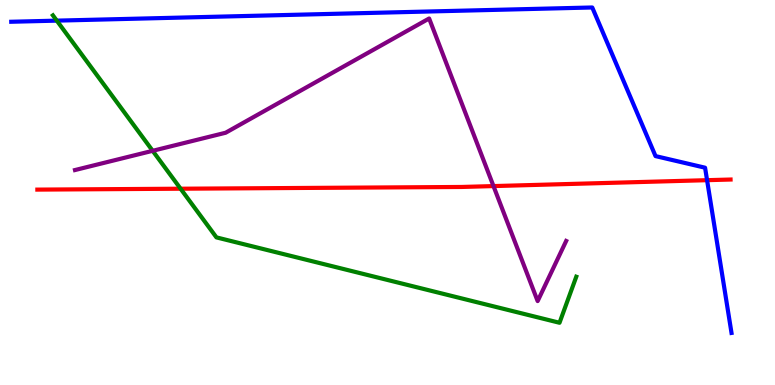[{'lines': ['blue', 'red'], 'intersections': [{'x': 9.12, 'y': 5.32}]}, {'lines': ['green', 'red'], 'intersections': [{'x': 2.33, 'y': 5.1}]}, {'lines': ['purple', 'red'], 'intersections': [{'x': 6.37, 'y': 5.17}]}, {'lines': ['blue', 'green'], 'intersections': [{'x': 0.733, 'y': 9.46}]}, {'lines': ['blue', 'purple'], 'intersections': []}, {'lines': ['green', 'purple'], 'intersections': [{'x': 1.97, 'y': 6.08}]}]